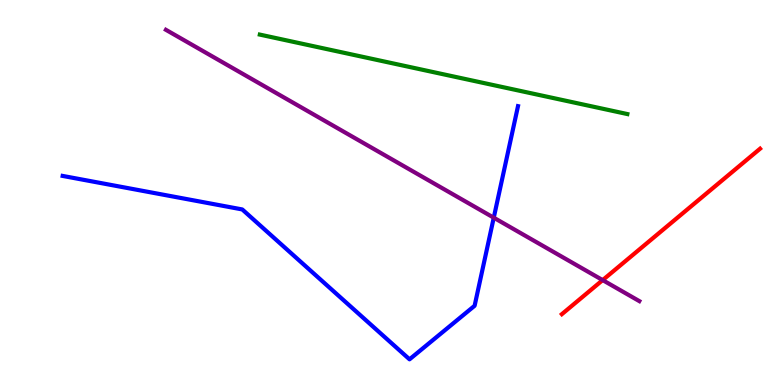[{'lines': ['blue', 'red'], 'intersections': []}, {'lines': ['green', 'red'], 'intersections': []}, {'lines': ['purple', 'red'], 'intersections': [{'x': 7.78, 'y': 2.72}]}, {'lines': ['blue', 'green'], 'intersections': []}, {'lines': ['blue', 'purple'], 'intersections': [{'x': 6.37, 'y': 4.35}]}, {'lines': ['green', 'purple'], 'intersections': []}]